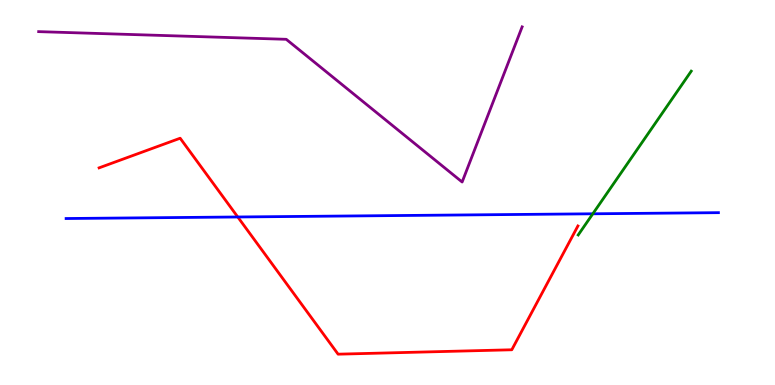[{'lines': ['blue', 'red'], 'intersections': [{'x': 3.07, 'y': 4.36}]}, {'lines': ['green', 'red'], 'intersections': []}, {'lines': ['purple', 'red'], 'intersections': []}, {'lines': ['blue', 'green'], 'intersections': [{'x': 7.65, 'y': 4.45}]}, {'lines': ['blue', 'purple'], 'intersections': []}, {'lines': ['green', 'purple'], 'intersections': []}]